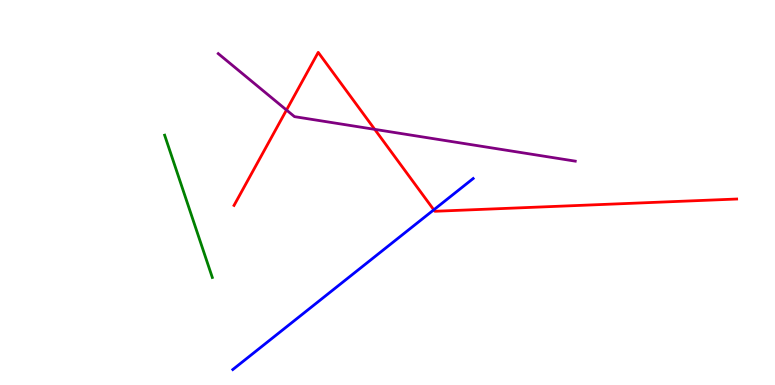[{'lines': ['blue', 'red'], 'intersections': [{'x': 5.6, 'y': 4.55}]}, {'lines': ['green', 'red'], 'intersections': []}, {'lines': ['purple', 'red'], 'intersections': [{'x': 3.7, 'y': 7.14}, {'x': 4.84, 'y': 6.64}]}, {'lines': ['blue', 'green'], 'intersections': []}, {'lines': ['blue', 'purple'], 'intersections': []}, {'lines': ['green', 'purple'], 'intersections': []}]